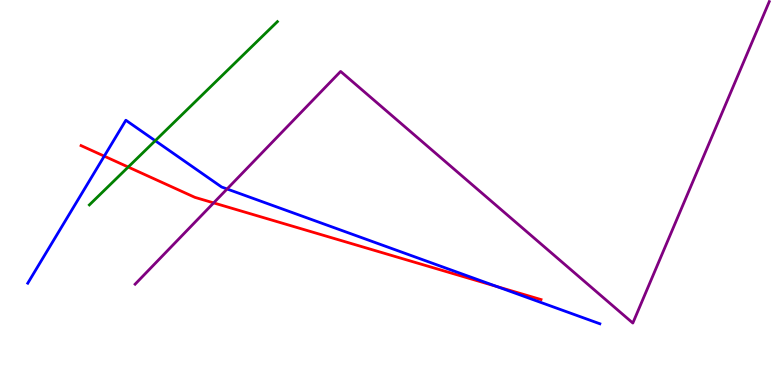[{'lines': ['blue', 'red'], 'intersections': [{'x': 1.35, 'y': 5.94}, {'x': 6.41, 'y': 2.56}]}, {'lines': ['green', 'red'], 'intersections': [{'x': 1.65, 'y': 5.66}]}, {'lines': ['purple', 'red'], 'intersections': [{'x': 2.76, 'y': 4.73}]}, {'lines': ['blue', 'green'], 'intersections': [{'x': 2.0, 'y': 6.34}]}, {'lines': ['blue', 'purple'], 'intersections': [{'x': 2.93, 'y': 5.09}]}, {'lines': ['green', 'purple'], 'intersections': []}]